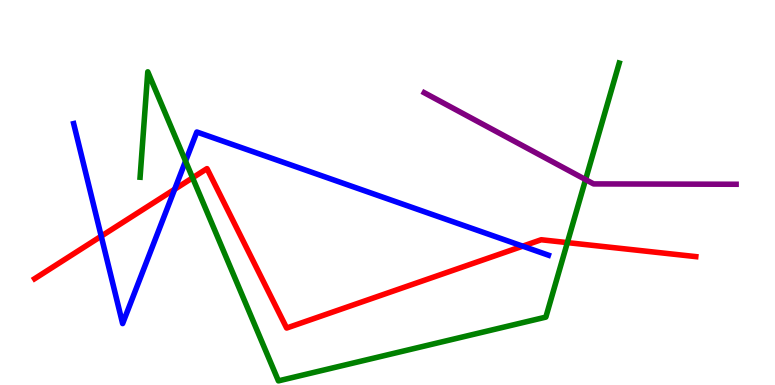[{'lines': ['blue', 'red'], 'intersections': [{'x': 1.31, 'y': 3.87}, {'x': 2.25, 'y': 5.08}, {'x': 6.74, 'y': 3.61}]}, {'lines': ['green', 'red'], 'intersections': [{'x': 2.49, 'y': 5.38}, {'x': 7.32, 'y': 3.7}]}, {'lines': ['purple', 'red'], 'intersections': []}, {'lines': ['blue', 'green'], 'intersections': [{'x': 2.39, 'y': 5.81}]}, {'lines': ['blue', 'purple'], 'intersections': []}, {'lines': ['green', 'purple'], 'intersections': [{'x': 7.56, 'y': 5.34}]}]